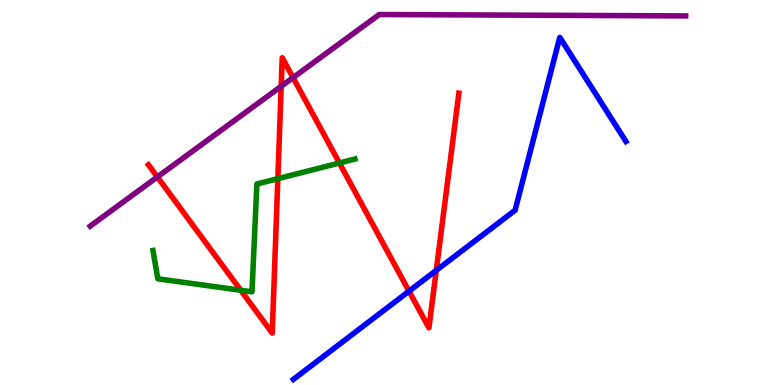[{'lines': ['blue', 'red'], 'intersections': [{'x': 5.28, 'y': 2.44}, {'x': 5.63, 'y': 2.98}]}, {'lines': ['green', 'red'], 'intersections': [{'x': 3.11, 'y': 2.46}, {'x': 3.58, 'y': 5.36}, {'x': 4.38, 'y': 5.77}]}, {'lines': ['purple', 'red'], 'intersections': [{'x': 2.03, 'y': 5.4}, {'x': 3.63, 'y': 7.76}, {'x': 3.78, 'y': 7.98}]}, {'lines': ['blue', 'green'], 'intersections': []}, {'lines': ['blue', 'purple'], 'intersections': []}, {'lines': ['green', 'purple'], 'intersections': []}]